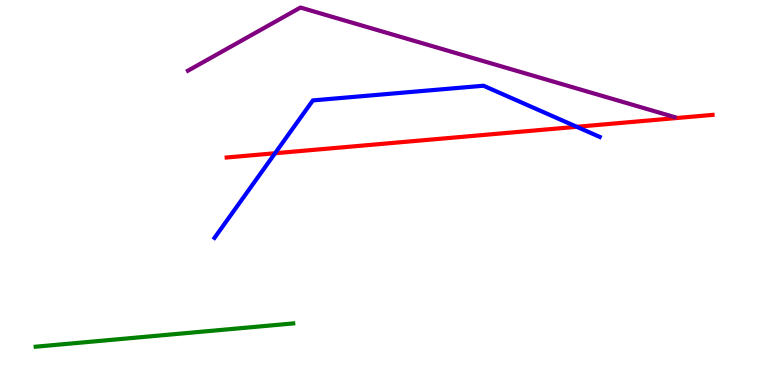[{'lines': ['blue', 'red'], 'intersections': [{'x': 3.55, 'y': 6.02}, {'x': 7.44, 'y': 6.71}]}, {'lines': ['green', 'red'], 'intersections': []}, {'lines': ['purple', 'red'], 'intersections': []}, {'lines': ['blue', 'green'], 'intersections': []}, {'lines': ['blue', 'purple'], 'intersections': []}, {'lines': ['green', 'purple'], 'intersections': []}]